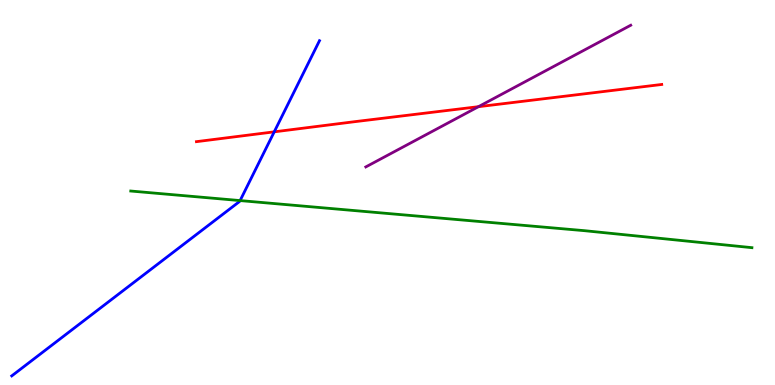[{'lines': ['blue', 'red'], 'intersections': [{'x': 3.54, 'y': 6.58}]}, {'lines': ['green', 'red'], 'intersections': []}, {'lines': ['purple', 'red'], 'intersections': [{'x': 6.17, 'y': 7.23}]}, {'lines': ['blue', 'green'], 'intersections': [{'x': 3.1, 'y': 4.79}]}, {'lines': ['blue', 'purple'], 'intersections': []}, {'lines': ['green', 'purple'], 'intersections': []}]